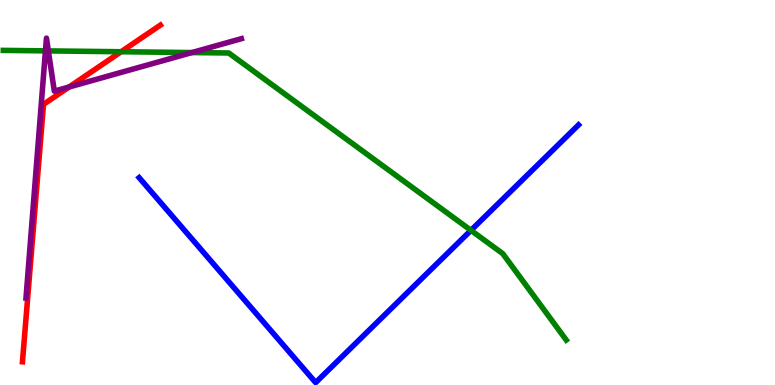[{'lines': ['blue', 'red'], 'intersections': []}, {'lines': ['green', 'red'], 'intersections': [{'x': 1.56, 'y': 8.66}]}, {'lines': ['purple', 'red'], 'intersections': [{'x': 0.891, 'y': 7.74}]}, {'lines': ['blue', 'green'], 'intersections': [{'x': 6.08, 'y': 4.02}]}, {'lines': ['blue', 'purple'], 'intersections': []}, {'lines': ['green', 'purple'], 'intersections': [{'x': 0.586, 'y': 8.68}, {'x': 0.624, 'y': 8.68}, {'x': 2.48, 'y': 8.63}]}]